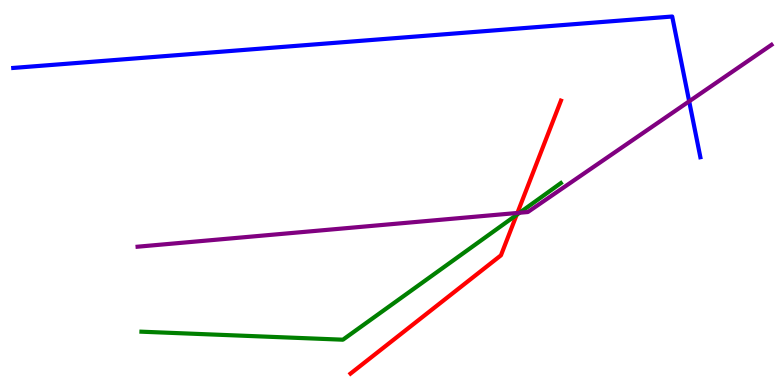[{'lines': ['blue', 'red'], 'intersections': []}, {'lines': ['green', 'red'], 'intersections': [{'x': 6.67, 'y': 4.42}]}, {'lines': ['purple', 'red'], 'intersections': [{'x': 6.68, 'y': 4.47}]}, {'lines': ['blue', 'green'], 'intersections': []}, {'lines': ['blue', 'purple'], 'intersections': [{'x': 8.89, 'y': 7.37}]}, {'lines': ['green', 'purple'], 'intersections': [{'x': 6.7, 'y': 4.47}]}]